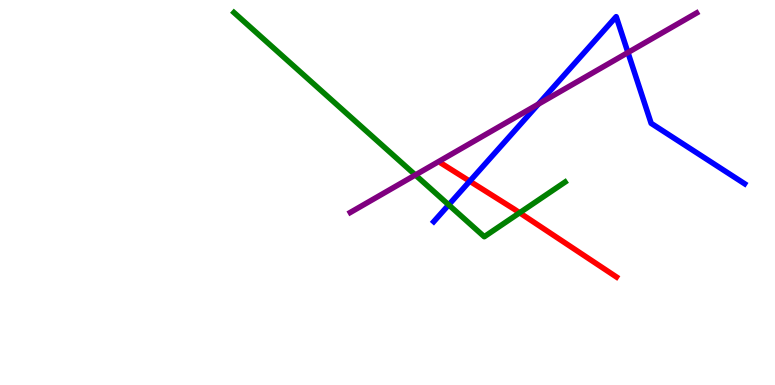[{'lines': ['blue', 'red'], 'intersections': [{'x': 6.06, 'y': 5.29}]}, {'lines': ['green', 'red'], 'intersections': [{'x': 6.71, 'y': 4.47}]}, {'lines': ['purple', 'red'], 'intersections': []}, {'lines': ['blue', 'green'], 'intersections': [{'x': 5.79, 'y': 4.68}]}, {'lines': ['blue', 'purple'], 'intersections': [{'x': 6.95, 'y': 7.29}, {'x': 8.1, 'y': 8.64}]}, {'lines': ['green', 'purple'], 'intersections': [{'x': 5.36, 'y': 5.46}]}]